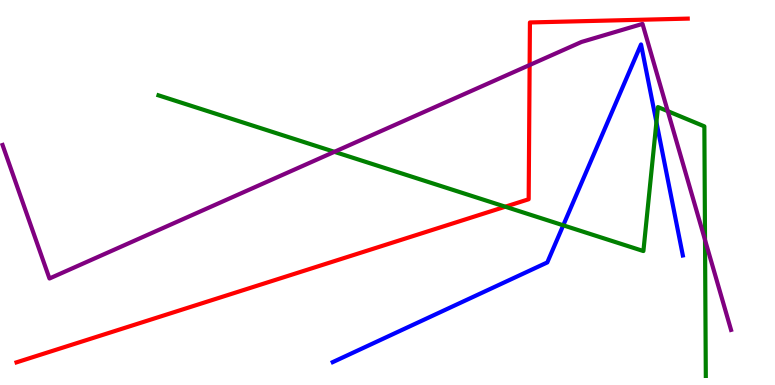[{'lines': ['blue', 'red'], 'intersections': []}, {'lines': ['green', 'red'], 'intersections': [{'x': 6.52, 'y': 4.63}]}, {'lines': ['purple', 'red'], 'intersections': [{'x': 6.83, 'y': 8.31}]}, {'lines': ['blue', 'green'], 'intersections': [{'x': 7.27, 'y': 4.15}, {'x': 8.47, 'y': 6.83}]}, {'lines': ['blue', 'purple'], 'intersections': []}, {'lines': ['green', 'purple'], 'intersections': [{'x': 4.31, 'y': 6.06}, {'x': 8.62, 'y': 7.11}, {'x': 9.1, 'y': 3.77}]}]